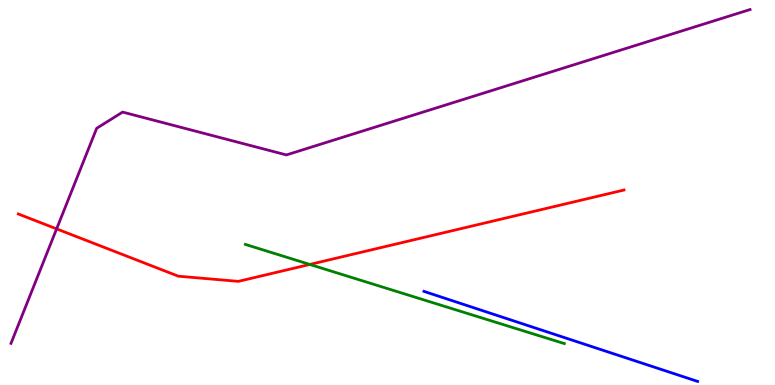[{'lines': ['blue', 'red'], 'intersections': []}, {'lines': ['green', 'red'], 'intersections': [{'x': 4.0, 'y': 3.13}]}, {'lines': ['purple', 'red'], 'intersections': [{'x': 0.731, 'y': 4.06}]}, {'lines': ['blue', 'green'], 'intersections': []}, {'lines': ['blue', 'purple'], 'intersections': []}, {'lines': ['green', 'purple'], 'intersections': []}]